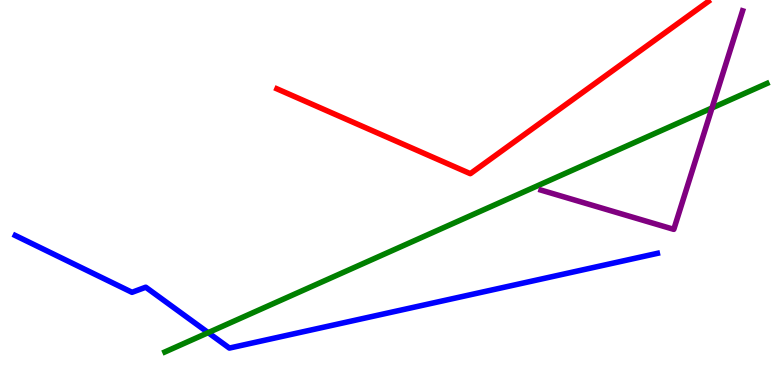[{'lines': ['blue', 'red'], 'intersections': []}, {'lines': ['green', 'red'], 'intersections': []}, {'lines': ['purple', 'red'], 'intersections': []}, {'lines': ['blue', 'green'], 'intersections': [{'x': 2.69, 'y': 1.36}]}, {'lines': ['blue', 'purple'], 'intersections': []}, {'lines': ['green', 'purple'], 'intersections': [{'x': 9.19, 'y': 7.2}]}]